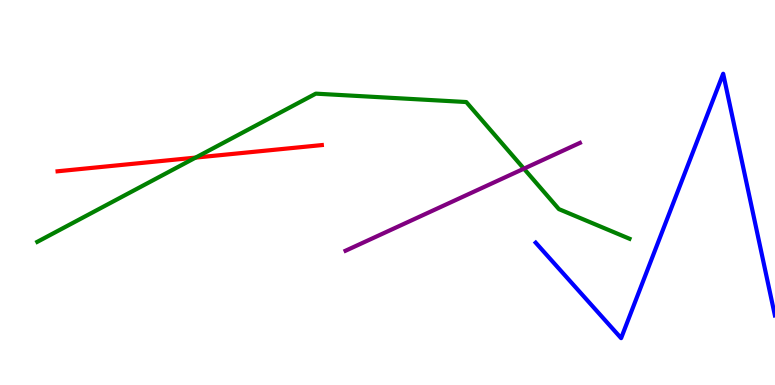[{'lines': ['blue', 'red'], 'intersections': []}, {'lines': ['green', 'red'], 'intersections': [{'x': 2.52, 'y': 5.91}]}, {'lines': ['purple', 'red'], 'intersections': []}, {'lines': ['blue', 'green'], 'intersections': []}, {'lines': ['blue', 'purple'], 'intersections': []}, {'lines': ['green', 'purple'], 'intersections': [{'x': 6.76, 'y': 5.62}]}]